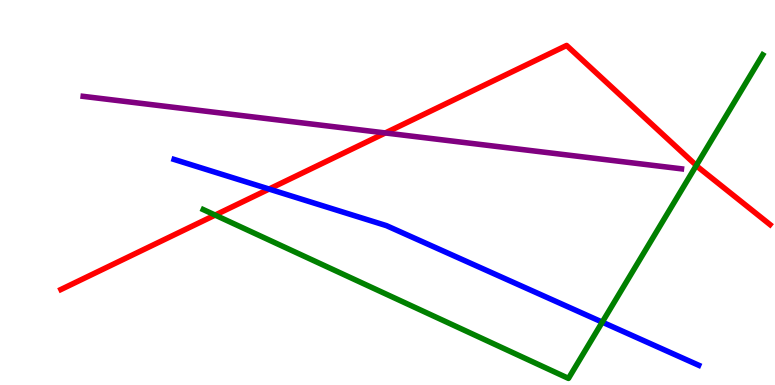[{'lines': ['blue', 'red'], 'intersections': [{'x': 3.47, 'y': 5.09}]}, {'lines': ['green', 'red'], 'intersections': [{'x': 2.78, 'y': 4.41}, {'x': 8.98, 'y': 5.7}]}, {'lines': ['purple', 'red'], 'intersections': [{'x': 4.97, 'y': 6.55}]}, {'lines': ['blue', 'green'], 'intersections': [{'x': 7.77, 'y': 1.63}]}, {'lines': ['blue', 'purple'], 'intersections': []}, {'lines': ['green', 'purple'], 'intersections': []}]